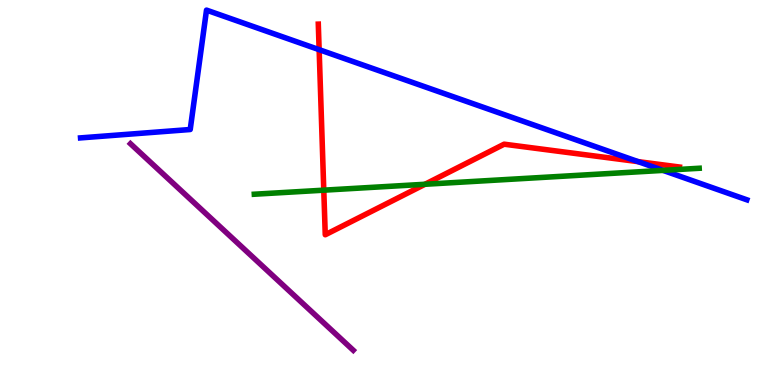[{'lines': ['blue', 'red'], 'intersections': [{'x': 4.12, 'y': 8.71}, {'x': 8.23, 'y': 5.8}]}, {'lines': ['green', 'red'], 'intersections': [{'x': 4.18, 'y': 5.06}, {'x': 5.48, 'y': 5.21}]}, {'lines': ['purple', 'red'], 'intersections': []}, {'lines': ['blue', 'green'], 'intersections': [{'x': 8.56, 'y': 5.57}]}, {'lines': ['blue', 'purple'], 'intersections': []}, {'lines': ['green', 'purple'], 'intersections': []}]